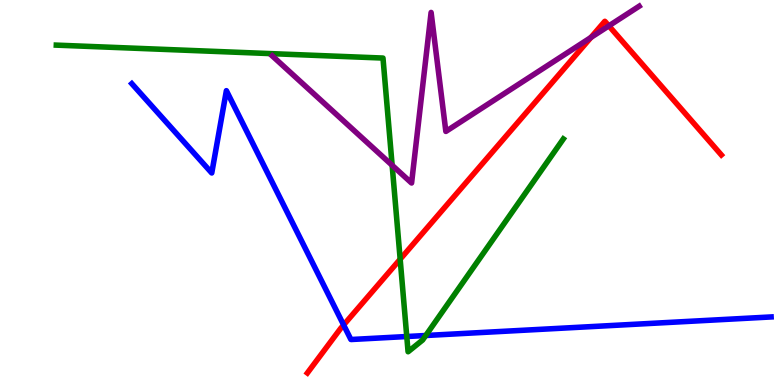[{'lines': ['blue', 'red'], 'intersections': [{'x': 4.43, 'y': 1.56}]}, {'lines': ['green', 'red'], 'intersections': [{'x': 5.16, 'y': 3.27}]}, {'lines': ['purple', 'red'], 'intersections': [{'x': 7.63, 'y': 9.03}, {'x': 7.86, 'y': 9.33}]}, {'lines': ['blue', 'green'], 'intersections': [{'x': 5.25, 'y': 1.26}, {'x': 5.49, 'y': 1.29}]}, {'lines': ['blue', 'purple'], 'intersections': []}, {'lines': ['green', 'purple'], 'intersections': [{'x': 5.06, 'y': 5.71}]}]